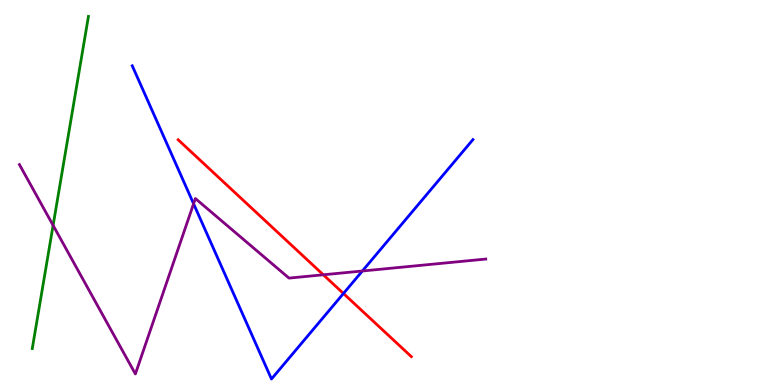[{'lines': ['blue', 'red'], 'intersections': [{'x': 4.43, 'y': 2.38}]}, {'lines': ['green', 'red'], 'intersections': []}, {'lines': ['purple', 'red'], 'intersections': [{'x': 4.17, 'y': 2.86}]}, {'lines': ['blue', 'green'], 'intersections': []}, {'lines': ['blue', 'purple'], 'intersections': [{'x': 2.5, 'y': 4.71}, {'x': 4.68, 'y': 2.96}]}, {'lines': ['green', 'purple'], 'intersections': [{'x': 0.685, 'y': 4.15}]}]